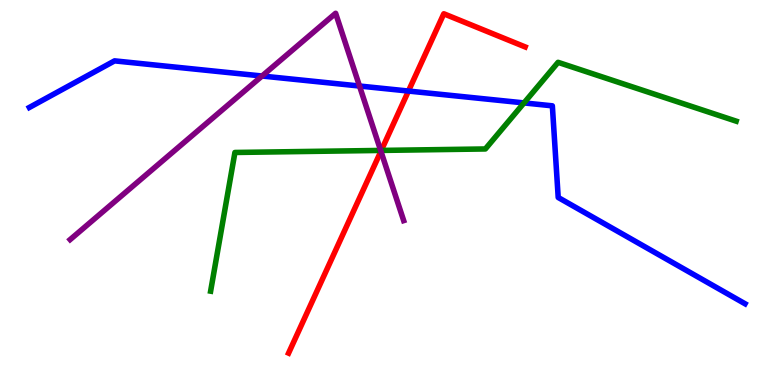[{'lines': ['blue', 'red'], 'intersections': [{'x': 5.27, 'y': 7.64}]}, {'lines': ['green', 'red'], 'intersections': [{'x': 4.92, 'y': 6.09}]}, {'lines': ['purple', 'red'], 'intersections': [{'x': 4.91, 'y': 6.07}]}, {'lines': ['blue', 'green'], 'intersections': [{'x': 6.76, 'y': 7.33}]}, {'lines': ['blue', 'purple'], 'intersections': [{'x': 3.38, 'y': 8.03}, {'x': 4.64, 'y': 7.77}]}, {'lines': ['green', 'purple'], 'intersections': [{'x': 4.91, 'y': 6.09}]}]